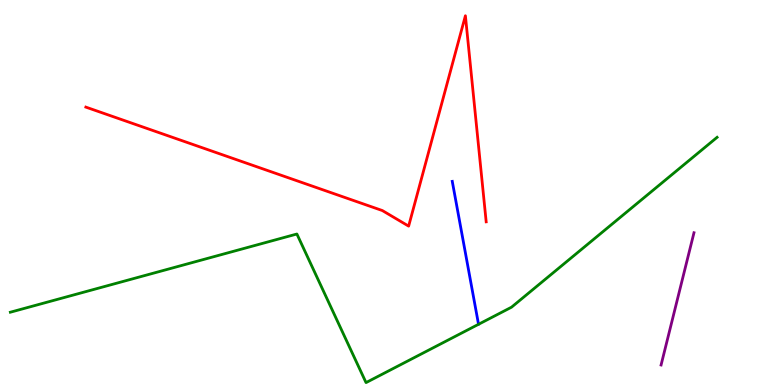[{'lines': ['blue', 'red'], 'intersections': []}, {'lines': ['green', 'red'], 'intersections': []}, {'lines': ['purple', 'red'], 'intersections': []}, {'lines': ['blue', 'green'], 'intersections': []}, {'lines': ['blue', 'purple'], 'intersections': []}, {'lines': ['green', 'purple'], 'intersections': []}]